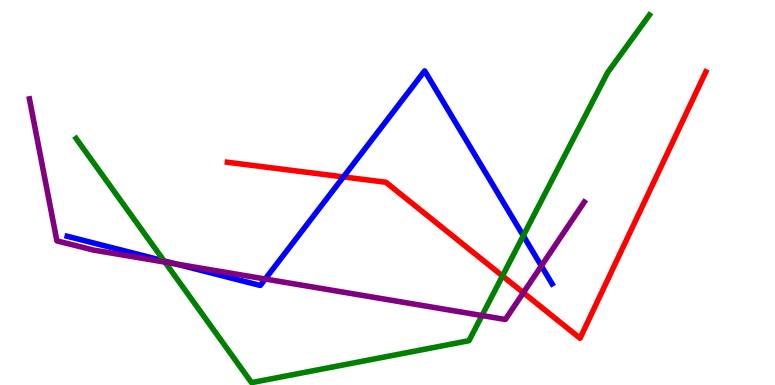[{'lines': ['blue', 'red'], 'intersections': [{'x': 4.43, 'y': 5.4}]}, {'lines': ['green', 'red'], 'intersections': [{'x': 6.48, 'y': 2.83}]}, {'lines': ['purple', 'red'], 'intersections': [{'x': 6.75, 'y': 2.4}]}, {'lines': ['blue', 'green'], 'intersections': [{'x': 2.12, 'y': 3.22}, {'x': 6.75, 'y': 3.88}]}, {'lines': ['blue', 'purple'], 'intersections': [{'x': 2.27, 'y': 3.14}, {'x': 3.42, 'y': 2.75}, {'x': 6.99, 'y': 3.09}]}, {'lines': ['green', 'purple'], 'intersections': [{'x': 2.13, 'y': 3.19}, {'x': 6.22, 'y': 1.8}]}]